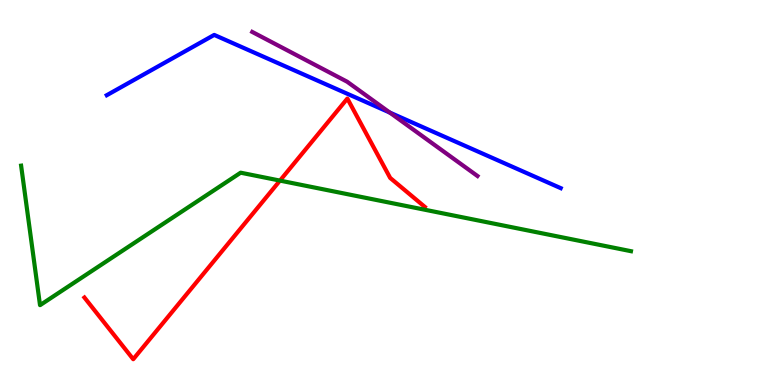[{'lines': ['blue', 'red'], 'intersections': []}, {'lines': ['green', 'red'], 'intersections': [{'x': 3.61, 'y': 5.31}]}, {'lines': ['purple', 'red'], 'intersections': []}, {'lines': ['blue', 'green'], 'intersections': []}, {'lines': ['blue', 'purple'], 'intersections': [{'x': 5.03, 'y': 7.08}]}, {'lines': ['green', 'purple'], 'intersections': []}]